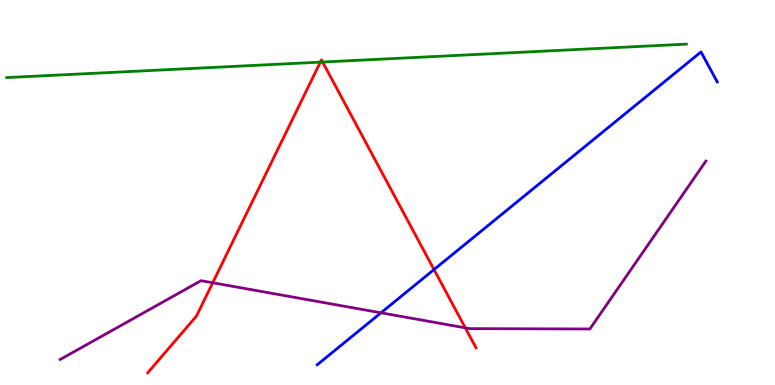[{'lines': ['blue', 'red'], 'intersections': [{'x': 5.6, 'y': 3.0}]}, {'lines': ['green', 'red'], 'intersections': [{'x': 4.13, 'y': 8.39}, {'x': 4.16, 'y': 8.39}]}, {'lines': ['purple', 'red'], 'intersections': [{'x': 2.74, 'y': 2.66}, {'x': 6.0, 'y': 1.48}]}, {'lines': ['blue', 'green'], 'intersections': []}, {'lines': ['blue', 'purple'], 'intersections': [{'x': 4.92, 'y': 1.88}]}, {'lines': ['green', 'purple'], 'intersections': []}]